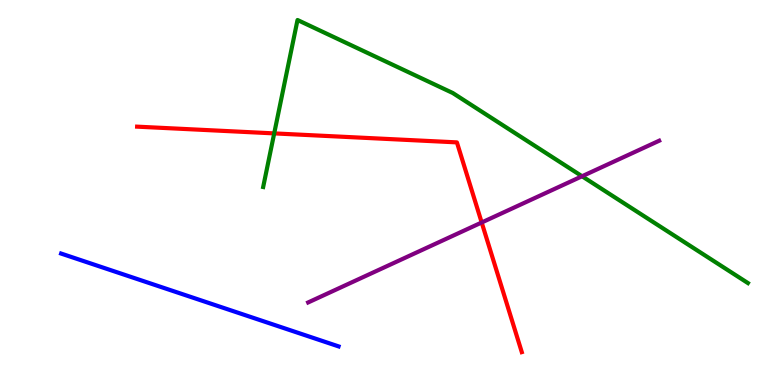[{'lines': ['blue', 'red'], 'intersections': []}, {'lines': ['green', 'red'], 'intersections': [{'x': 3.54, 'y': 6.54}]}, {'lines': ['purple', 'red'], 'intersections': [{'x': 6.22, 'y': 4.22}]}, {'lines': ['blue', 'green'], 'intersections': []}, {'lines': ['blue', 'purple'], 'intersections': []}, {'lines': ['green', 'purple'], 'intersections': [{'x': 7.51, 'y': 5.42}]}]